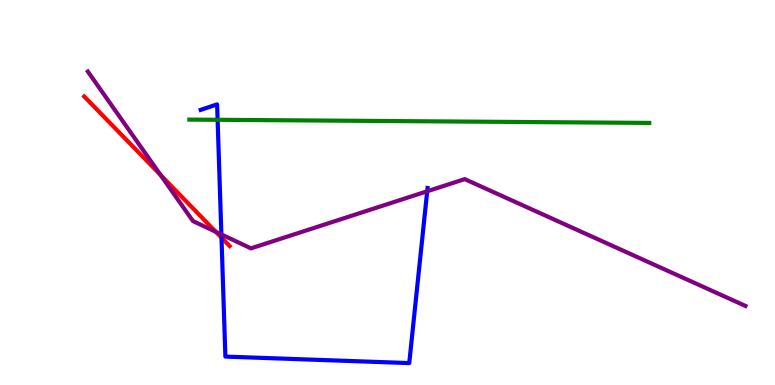[{'lines': ['blue', 'red'], 'intersections': [{'x': 2.86, 'y': 3.83}]}, {'lines': ['green', 'red'], 'intersections': []}, {'lines': ['purple', 'red'], 'intersections': [{'x': 2.07, 'y': 5.45}, {'x': 2.79, 'y': 3.98}]}, {'lines': ['blue', 'green'], 'intersections': [{'x': 2.81, 'y': 6.89}]}, {'lines': ['blue', 'purple'], 'intersections': [{'x': 2.86, 'y': 3.91}, {'x': 5.51, 'y': 5.03}]}, {'lines': ['green', 'purple'], 'intersections': []}]